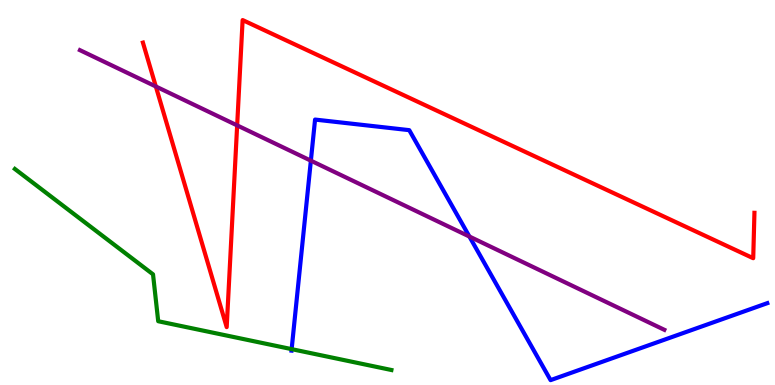[{'lines': ['blue', 'red'], 'intersections': []}, {'lines': ['green', 'red'], 'intersections': []}, {'lines': ['purple', 'red'], 'intersections': [{'x': 2.01, 'y': 7.75}, {'x': 3.06, 'y': 6.74}]}, {'lines': ['blue', 'green'], 'intersections': [{'x': 3.76, 'y': 0.932}]}, {'lines': ['blue', 'purple'], 'intersections': [{'x': 4.01, 'y': 5.83}, {'x': 6.06, 'y': 3.86}]}, {'lines': ['green', 'purple'], 'intersections': []}]